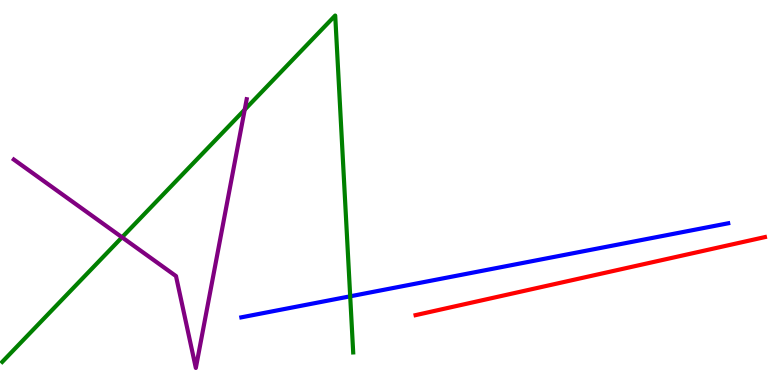[{'lines': ['blue', 'red'], 'intersections': []}, {'lines': ['green', 'red'], 'intersections': []}, {'lines': ['purple', 'red'], 'intersections': []}, {'lines': ['blue', 'green'], 'intersections': [{'x': 4.52, 'y': 2.3}]}, {'lines': ['blue', 'purple'], 'intersections': []}, {'lines': ['green', 'purple'], 'intersections': [{'x': 1.57, 'y': 3.84}, {'x': 3.16, 'y': 7.15}]}]